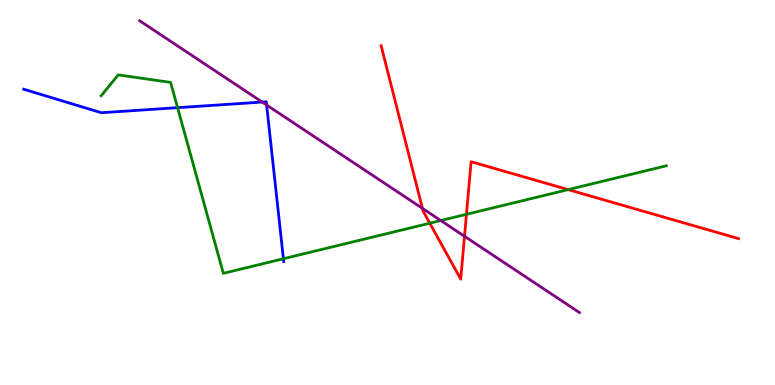[{'lines': ['blue', 'red'], 'intersections': []}, {'lines': ['green', 'red'], 'intersections': [{'x': 5.55, 'y': 4.2}, {'x': 6.02, 'y': 4.43}, {'x': 7.33, 'y': 5.07}]}, {'lines': ['purple', 'red'], 'intersections': [{'x': 5.45, 'y': 4.59}, {'x': 5.99, 'y': 3.86}]}, {'lines': ['blue', 'green'], 'intersections': [{'x': 2.29, 'y': 7.2}, {'x': 3.66, 'y': 3.28}]}, {'lines': ['blue', 'purple'], 'intersections': [{'x': 3.38, 'y': 7.35}, {'x': 3.44, 'y': 7.27}]}, {'lines': ['green', 'purple'], 'intersections': [{'x': 5.69, 'y': 4.27}]}]